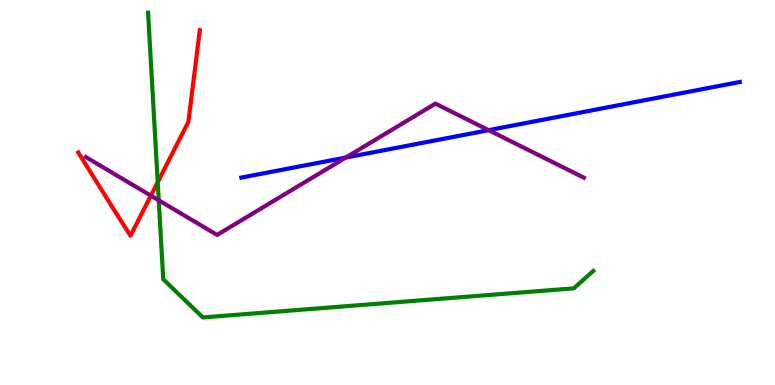[{'lines': ['blue', 'red'], 'intersections': []}, {'lines': ['green', 'red'], 'intersections': [{'x': 2.04, 'y': 5.27}]}, {'lines': ['purple', 'red'], 'intersections': [{'x': 1.95, 'y': 4.92}]}, {'lines': ['blue', 'green'], 'intersections': []}, {'lines': ['blue', 'purple'], 'intersections': [{'x': 4.46, 'y': 5.91}, {'x': 6.3, 'y': 6.62}]}, {'lines': ['green', 'purple'], 'intersections': [{'x': 2.05, 'y': 4.8}]}]